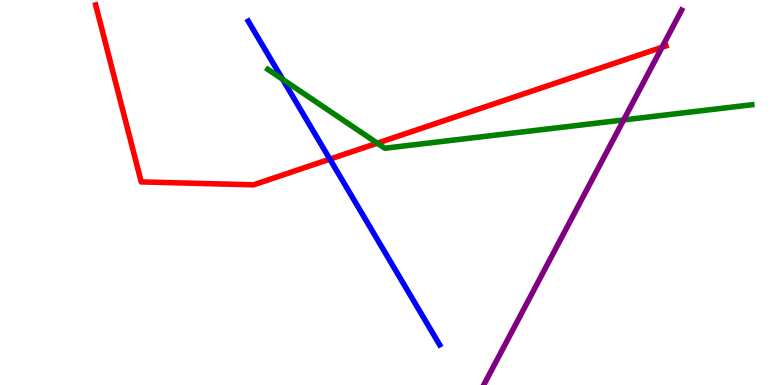[{'lines': ['blue', 'red'], 'intersections': [{'x': 4.26, 'y': 5.87}]}, {'lines': ['green', 'red'], 'intersections': [{'x': 4.87, 'y': 6.28}]}, {'lines': ['purple', 'red'], 'intersections': [{'x': 8.54, 'y': 8.77}]}, {'lines': ['blue', 'green'], 'intersections': [{'x': 3.65, 'y': 7.94}]}, {'lines': ['blue', 'purple'], 'intersections': []}, {'lines': ['green', 'purple'], 'intersections': [{'x': 8.05, 'y': 6.88}]}]